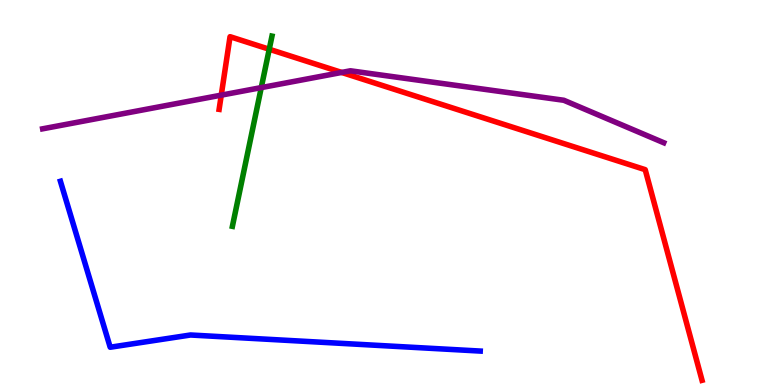[{'lines': ['blue', 'red'], 'intersections': []}, {'lines': ['green', 'red'], 'intersections': [{'x': 3.47, 'y': 8.72}]}, {'lines': ['purple', 'red'], 'intersections': [{'x': 2.85, 'y': 7.53}, {'x': 4.41, 'y': 8.12}]}, {'lines': ['blue', 'green'], 'intersections': []}, {'lines': ['blue', 'purple'], 'intersections': []}, {'lines': ['green', 'purple'], 'intersections': [{'x': 3.37, 'y': 7.72}]}]